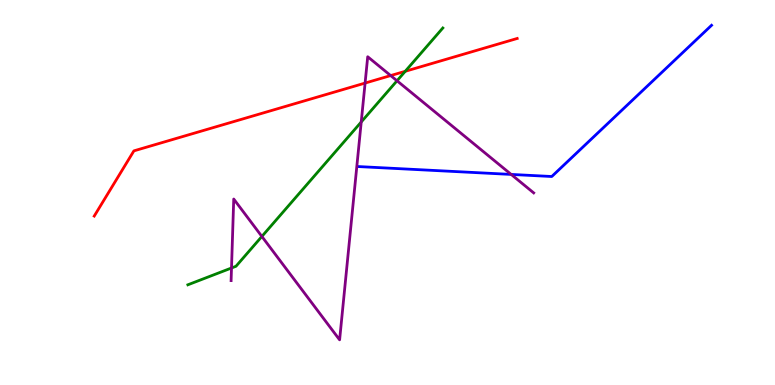[{'lines': ['blue', 'red'], 'intersections': []}, {'lines': ['green', 'red'], 'intersections': [{'x': 5.23, 'y': 8.15}]}, {'lines': ['purple', 'red'], 'intersections': [{'x': 4.71, 'y': 7.84}, {'x': 5.04, 'y': 8.04}]}, {'lines': ['blue', 'green'], 'intersections': []}, {'lines': ['blue', 'purple'], 'intersections': [{'x': 6.6, 'y': 5.47}]}, {'lines': ['green', 'purple'], 'intersections': [{'x': 2.99, 'y': 3.04}, {'x': 3.38, 'y': 3.86}, {'x': 4.66, 'y': 6.83}, {'x': 5.12, 'y': 7.9}]}]